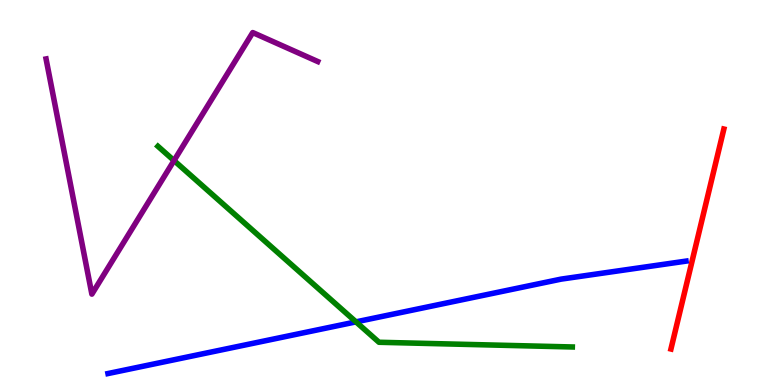[{'lines': ['blue', 'red'], 'intersections': []}, {'lines': ['green', 'red'], 'intersections': []}, {'lines': ['purple', 'red'], 'intersections': []}, {'lines': ['blue', 'green'], 'intersections': [{'x': 4.59, 'y': 1.64}]}, {'lines': ['blue', 'purple'], 'intersections': []}, {'lines': ['green', 'purple'], 'intersections': [{'x': 2.25, 'y': 5.83}]}]